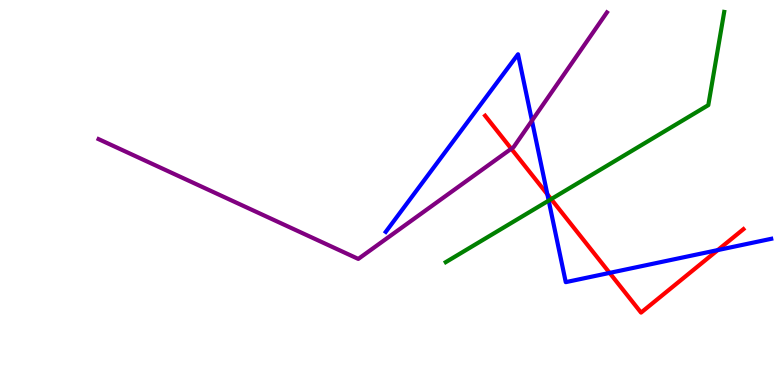[{'lines': ['blue', 'red'], 'intersections': [{'x': 7.06, 'y': 4.95}, {'x': 7.87, 'y': 2.91}, {'x': 9.26, 'y': 3.5}]}, {'lines': ['green', 'red'], 'intersections': [{'x': 7.11, 'y': 4.83}]}, {'lines': ['purple', 'red'], 'intersections': [{'x': 6.6, 'y': 6.14}]}, {'lines': ['blue', 'green'], 'intersections': [{'x': 7.08, 'y': 4.79}]}, {'lines': ['blue', 'purple'], 'intersections': [{'x': 6.86, 'y': 6.87}]}, {'lines': ['green', 'purple'], 'intersections': []}]